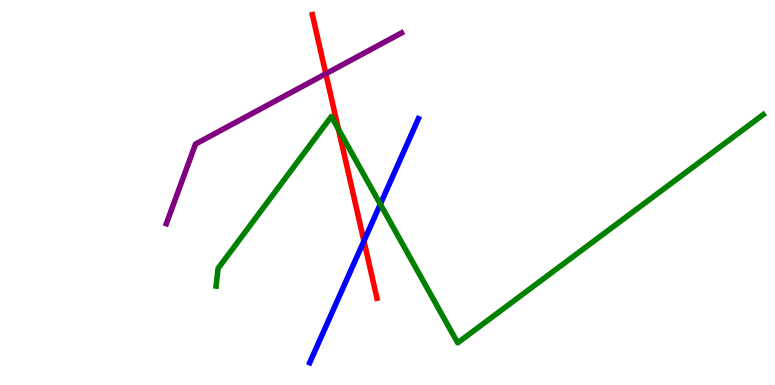[{'lines': ['blue', 'red'], 'intersections': [{'x': 4.7, 'y': 3.74}]}, {'lines': ['green', 'red'], 'intersections': [{'x': 4.37, 'y': 6.64}]}, {'lines': ['purple', 'red'], 'intersections': [{'x': 4.2, 'y': 8.08}]}, {'lines': ['blue', 'green'], 'intersections': [{'x': 4.91, 'y': 4.7}]}, {'lines': ['blue', 'purple'], 'intersections': []}, {'lines': ['green', 'purple'], 'intersections': []}]